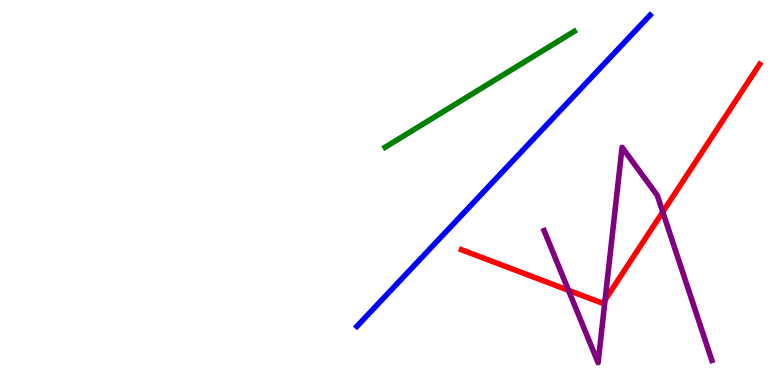[{'lines': ['blue', 'red'], 'intersections': []}, {'lines': ['green', 'red'], 'intersections': []}, {'lines': ['purple', 'red'], 'intersections': [{'x': 7.34, 'y': 2.46}, {'x': 7.81, 'y': 2.21}, {'x': 8.55, 'y': 4.49}]}, {'lines': ['blue', 'green'], 'intersections': []}, {'lines': ['blue', 'purple'], 'intersections': []}, {'lines': ['green', 'purple'], 'intersections': []}]